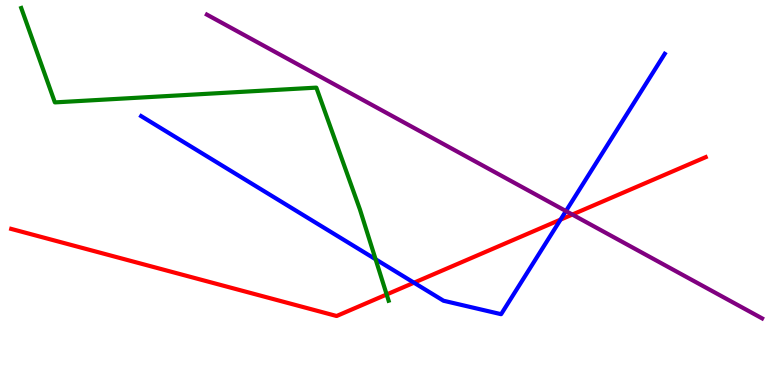[{'lines': ['blue', 'red'], 'intersections': [{'x': 5.34, 'y': 2.66}, {'x': 7.23, 'y': 4.3}]}, {'lines': ['green', 'red'], 'intersections': [{'x': 4.99, 'y': 2.35}]}, {'lines': ['purple', 'red'], 'intersections': [{'x': 7.38, 'y': 4.43}]}, {'lines': ['blue', 'green'], 'intersections': [{'x': 4.85, 'y': 3.27}]}, {'lines': ['blue', 'purple'], 'intersections': [{'x': 7.3, 'y': 4.52}]}, {'lines': ['green', 'purple'], 'intersections': []}]